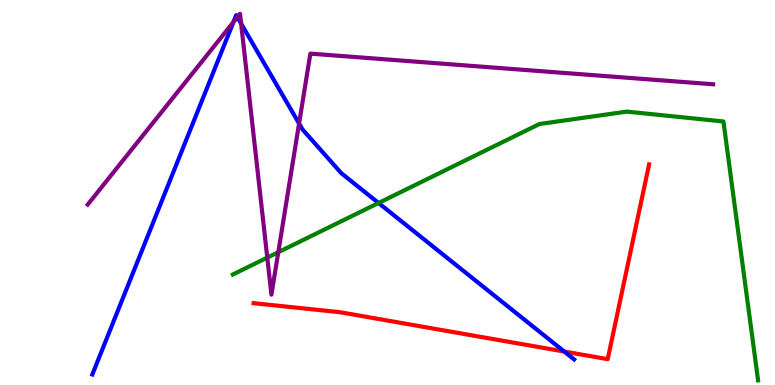[{'lines': ['blue', 'red'], 'intersections': [{'x': 7.28, 'y': 0.869}]}, {'lines': ['green', 'red'], 'intersections': []}, {'lines': ['purple', 'red'], 'intersections': []}, {'lines': ['blue', 'green'], 'intersections': [{'x': 4.88, 'y': 4.73}]}, {'lines': ['blue', 'purple'], 'intersections': [{'x': 3.01, 'y': 9.43}, {'x': 3.06, 'y': 9.55}, {'x': 3.11, 'y': 9.39}, {'x': 3.86, 'y': 6.79}]}, {'lines': ['green', 'purple'], 'intersections': [{'x': 3.45, 'y': 3.31}, {'x': 3.59, 'y': 3.45}]}]